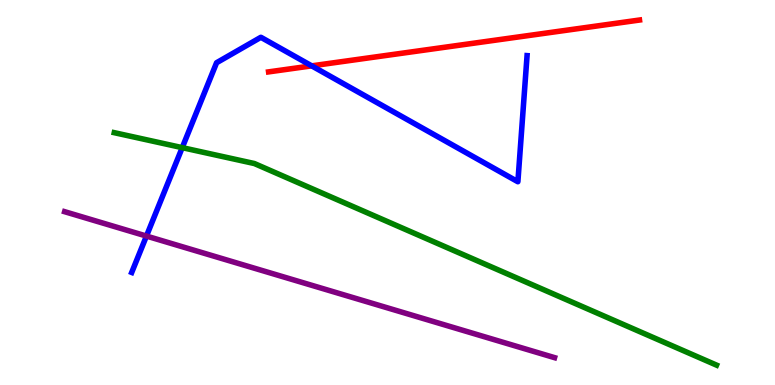[{'lines': ['blue', 'red'], 'intersections': [{'x': 4.02, 'y': 8.29}]}, {'lines': ['green', 'red'], 'intersections': []}, {'lines': ['purple', 'red'], 'intersections': []}, {'lines': ['blue', 'green'], 'intersections': [{'x': 2.35, 'y': 6.17}]}, {'lines': ['blue', 'purple'], 'intersections': [{'x': 1.89, 'y': 3.87}]}, {'lines': ['green', 'purple'], 'intersections': []}]